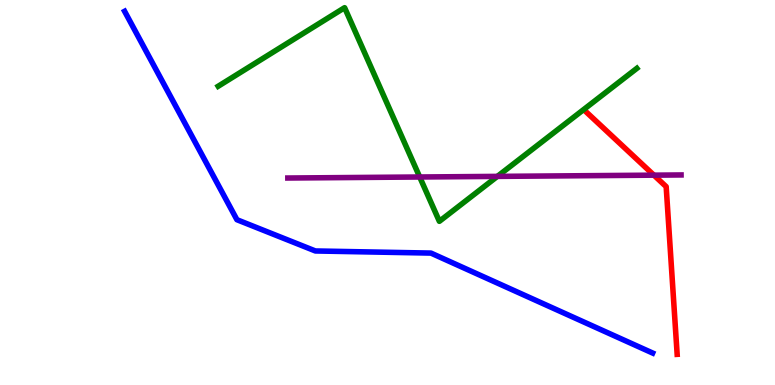[{'lines': ['blue', 'red'], 'intersections': []}, {'lines': ['green', 'red'], 'intersections': []}, {'lines': ['purple', 'red'], 'intersections': [{'x': 8.44, 'y': 5.45}]}, {'lines': ['blue', 'green'], 'intersections': []}, {'lines': ['blue', 'purple'], 'intersections': []}, {'lines': ['green', 'purple'], 'intersections': [{'x': 5.42, 'y': 5.4}, {'x': 6.42, 'y': 5.42}]}]